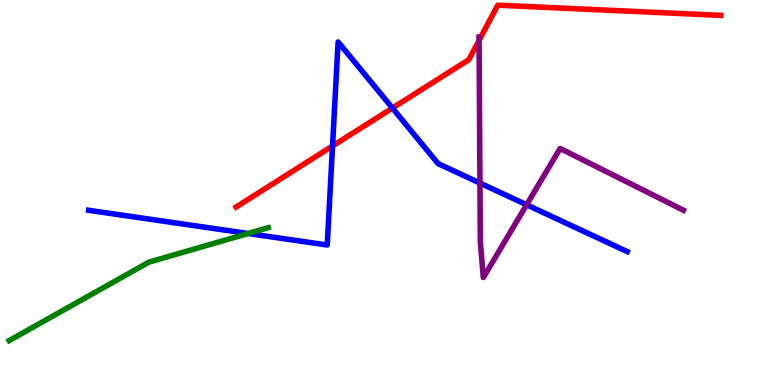[{'lines': ['blue', 'red'], 'intersections': [{'x': 4.29, 'y': 6.21}, {'x': 5.06, 'y': 7.19}]}, {'lines': ['green', 'red'], 'intersections': []}, {'lines': ['purple', 'red'], 'intersections': [{'x': 6.18, 'y': 8.95}]}, {'lines': ['blue', 'green'], 'intersections': [{'x': 3.2, 'y': 3.94}]}, {'lines': ['blue', 'purple'], 'intersections': [{'x': 6.19, 'y': 5.24}, {'x': 6.8, 'y': 4.68}]}, {'lines': ['green', 'purple'], 'intersections': []}]